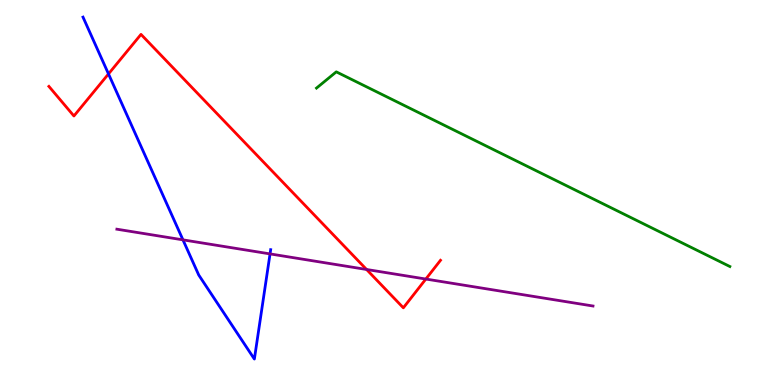[{'lines': ['blue', 'red'], 'intersections': [{'x': 1.4, 'y': 8.08}]}, {'lines': ['green', 'red'], 'intersections': []}, {'lines': ['purple', 'red'], 'intersections': [{'x': 4.73, 'y': 3.0}, {'x': 5.49, 'y': 2.75}]}, {'lines': ['blue', 'green'], 'intersections': []}, {'lines': ['blue', 'purple'], 'intersections': [{'x': 2.36, 'y': 3.77}, {'x': 3.48, 'y': 3.41}]}, {'lines': ['green', 'purple'], 'intersections': []}]